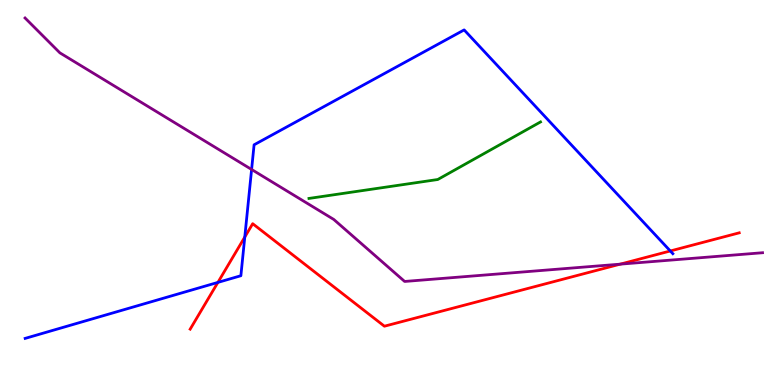[{'lines': ['blue', 'red'], 'intersections': [{'x': 2.81, 'y': 2.66}, {'x': 3.16, 'y': 3.84}, {'x': 8.65, 'y': 3.48}]}, {'lines': ['green', 'red'], 'intersections': []}, {'lines': ['purple', 'red'], 'intersections': [{'x': 8.0, 'y': 3.14}]}, {'lines': ['blue', 'green'], 'intersections': []}, {'lines': ['blue', 'purple'], 'intersections': [{'x': 3.25, 'y': 5.6}]}, {'lines': ['green', 'purple'], 'intersections': []}]